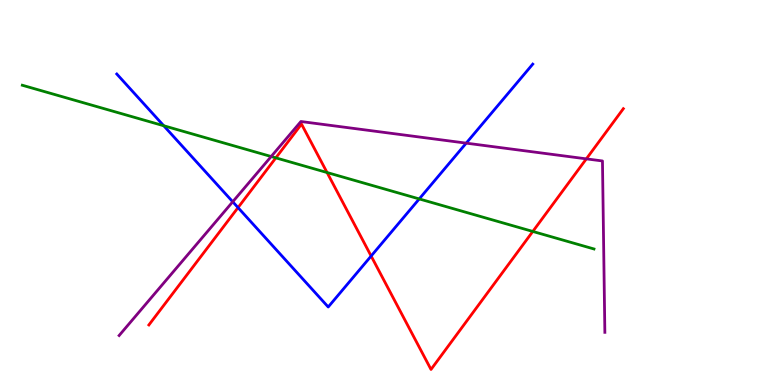[{'lines': ['blue', 'red'], 'intersections': [{'x': 3.07, 'y': 4.61}, {'x': 4.79, 'y': 3.35}]}, {'lines': ['green', 'red'], 'intersections': [{'x': 3.56, 'y': 5.9}, {'x': 4.22, 'y': 5.52}, {'x': 6.87, 'y': 3.99}]}, {'lines': ['purple', 'red'], 'intersections': [{'x': 7.57, 'y': 5.87}]}, {'lines': ['blue', 'green'], 'intersections': [{'x': 2.11, 'y': 6.73}, {'x': 5.41, 'y': 4.83}]}, {'lines': ['blue', 'purple'], 'intersections': [{'x': 3.0, 'y': 4.76}, {'x': 6.02, 'y': 6.28}]}, {'lines': ['green', 'purple'], 'intersections': [{'x': 3.5, 'y': 5.93}]}]